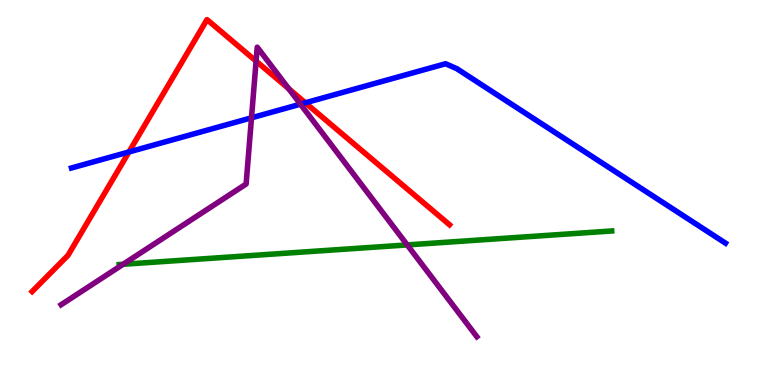[{'lines': ['blue', 'red'], 'intersections': [{'x': 1.66, 'y': 6.05}, {'x': 3.94, 'y': 7.33}]}, {'lines': ['green', 'red'], 'intersections': []}, {'lines': ['purple', 'red'], 'intersections': [{'x': 3.3, 'y': 8.41}, {'x': 3.73, 'y': 7.69}]}, {'lines': ['blue', 'green'], 'intersections': []}, {'lines': ['blue', 'purple'], 'intersections': [{'x': 3.25, 'y': 6.94}, {'x': 3.88, 'y': 7.29}]}, {'lines': ['green', 'purple'], 'intersections': [{'x': 1.59, 'y': 3.14}, {'x': 5.25, 'y': 3.64}]}]